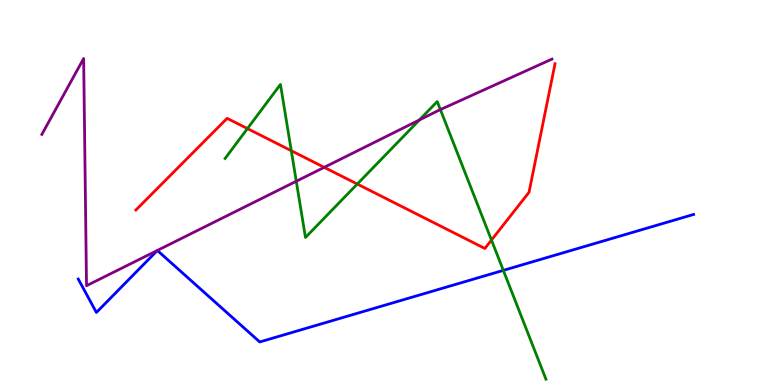[{'lines': ['blue', 'red'], 'intersections': []}, {'lines': ['green', 'red'], 'intersections': [{'x': 3.19, 'y': 6.66}, {'x': 3.76, 'y': 6.09}, {'x': 4.61, 'y': 5.22}, {'x': 6.34, 'y': 3.76}]}, {'lines': ['purple', 'red'], 'intersections': [{'x': 4.18, 'y': 5.65}]}, {'lines': ['blue', 'green'], 'intersections': [{'x': 6.49, 'y': 2.98}]}, {'lines': ['blue', 'purple'], 'intersections': []}, {'lines': ['green', 'purple'], 'intersections': [{'x': 3.82, 'y': 5.29}, {'x': 5.41, 'y': 6.88}, {'x': 5.68, 'y': 7.15}]}]